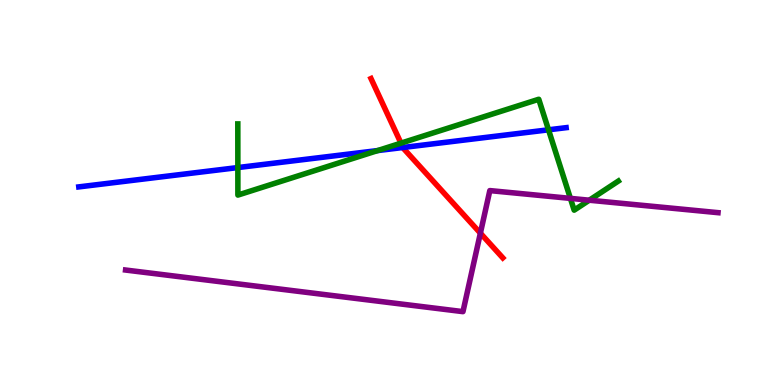[{'lines': ['blue', 'red'], 'intersections': [{'x': 5.2, 'y': 6.17}]}, {'lines': ['green', 'red'], 'intersections': [{'x': 5.17, 'y': 6.28}]}, {'lines': ['purple', 'red'], 'intersections': [{'x': 6.2, 'y': 3.94}]}, {'lines': ['blue', 'green'], 'intersections': [{'x': 3.07, 'y': 5.65}, {'x': 4.87, 'y': 6.09}, {'x': 7.08, 'y': 6.63}]}, {'lines': ['blue', 'purple'], 'intersections': []}, {'lines': ['green', 'purple'], 'intersections': [{'x': 7.36, 'y': 4.85}, {'x': 7.6, 'y': 4.8}]}]